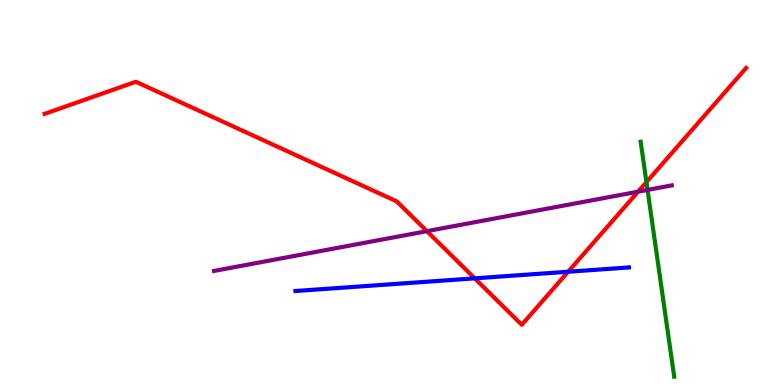[{'lines': ['blue', 'red'], 'intersections': [{'x': 6.13, 'y': 2.77}, {'x': 7.33, 'y': 2.94}]}, {'lines': ['green', 'red'], 'intersections': [{'x': 8.34, 'y': 5.27}]}, {'lines': ['purple', 'red'], 'intersections': [{'x': 5.51, 'y': 4.0}, {'x': 8.23, 'y': 5.02}]}, {'lines': ['blue', 'green'], 'intersections': []}, {'lines': ['blue', 'purple'], 'intersections': []}, {'lines': ['green', 'purple'], 'intersections': [{'x': 8.36, 'y': 5.07}]}]